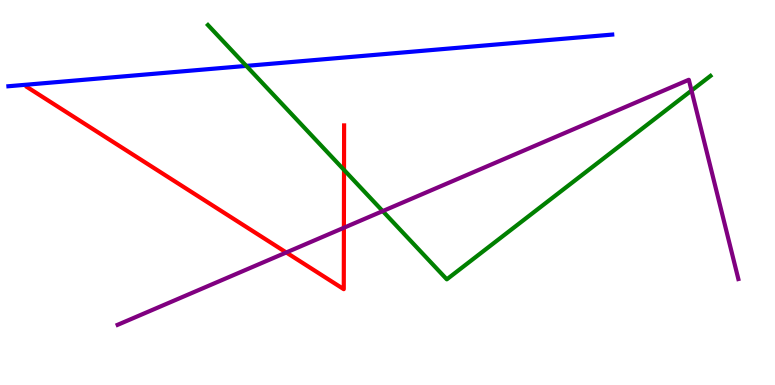[{'lines': ['blue', 'red'], 'intersections': []}, {'lines': ['green', 'red'], 'intersections': [{'x': 4.44, 'y': 5.59}]}, {'lines': ['purple', 'red'], 'intersections': [{'x': 3.69, 'y': 3.44}, {'x': 4.44, 'y': 4.08}]}, {'lines': ['blue', 'green'], 'intersections': [{'x': 3.18, 'y': 8.29}]}, {'lines': ['blue', 'purple'], 'intersections': []}, {'lines': ['green', 'purple'], 'intersections': [{'x': 4.94, 'y': 4.52}, {'x': 8.92, 'y': 7.65}]}]